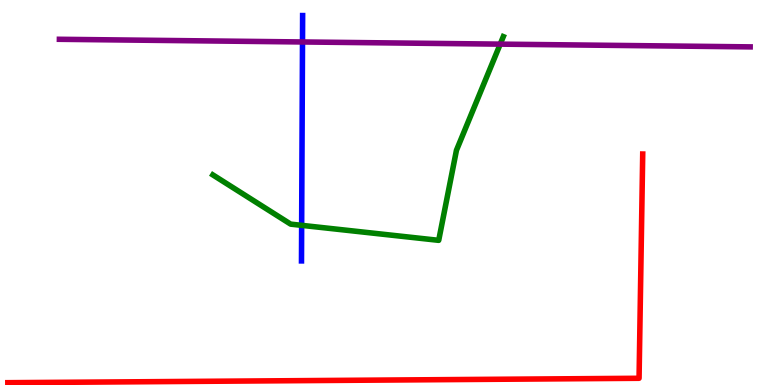[{'lines': ['blue', 'red'], 'intersections': []}, {'lines': ['green', 'red'], 'intersections': []}, {'lines': ['purple', 'red'], 'intersections': []}, {'lines': ['blue', 'green'], 'intersections': [{'x': 3.89, 'y': 4.15}]}, {'lines': ['blue', 'purple'], 'intersections': [{'x': 3.9, 'y': 8.91}]}, {'lines': ['green', 'purple'], 'intersections': [{'x': 6.45, 'y': 8.85}]}]